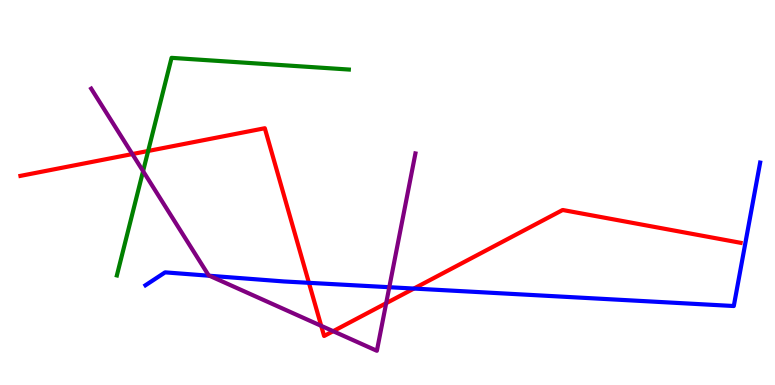[{'lines': ['blue', 'red'], 'intersections': [{'x': 3.99, 'y': 2.65}, {'x': 5.34, 'y': 2.5}]}, {'lines': ['green', 'red'], 'intersections': [{'x': 1.91, 'y': 6.08}]}, {'lines': ['purple', 'red'], 'intersections': [{'x': 1.71, 'y': 6.0}, {'x': 4.14, 'y': 1.54}, {'x': 4.3, 'y': 1.4}, {'x': 4.98, 'y': 2.12}]}, {'lines': ['blue', 'green'], 'intersections': []}, {'lines': ['blue', 'purple'], 'intersections': [{'x': 2.7, 'y': 2.84}, {'x': 5.02, 'y': 2.54}]}, {'lines': ['green', 'purple'], 'intersections': [{'x': 1.85, 'y': 5.55}]}]